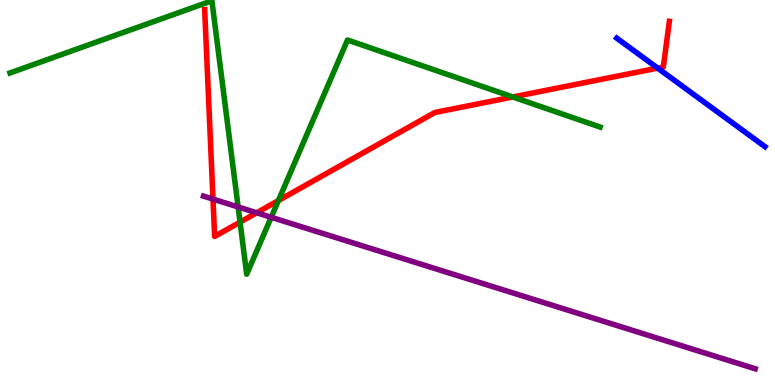[{'lines': ['blue', 'red'], 'intersections': [{'x': 8.49, 'y': 8.23}]}, {'lines': ['green', 'red'], 'intersections': [{'x': 3.1, 'y': 4.23}, {'x': 3.59, 'y': 4.79}, {'x': 6.62, 'y': 7.48}]}, {'lines': ['purple', 'red'], 'intersections': [{'x': 2.75, 'y': 4.83}, {'x': 3.31, 'y': 4.47}]}, {'lines': ['blue', 'green'], 'intersections': []}, {'lines': ['blue', 'purple'], 'intersections': []}, {'lines': ['green', 'purple'], 'intersections': [{'x': 3.07, 'y': 4.62}, {'x': 3.5, 'y': 4.36}]}]